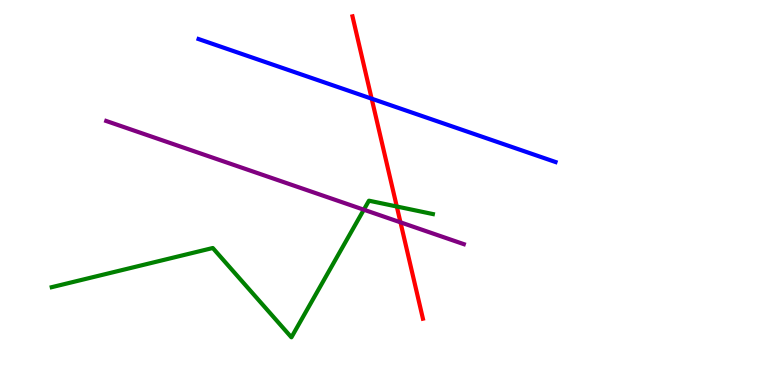[{'lines': ['blue', 'red'], 'intersections': [{'x': 4.8, 'y': 7.44}]}, {'lines': ['green', 'red'], 'intersections': [{'x': 5.12, 'y': 4.64}]}, {'lines': ['purple', 'red'], 'intersections': [{'x': 5.17, 'y': 4.23}]}, {'lines': ['blue', 'green'], 'intersections': []}, {'lines': ['blue', 'purple'], 'intersections': []}, {'lines': ['green', 'purple'], 'intersections': [{'x': 4.69, 'y': 4.55}]}]